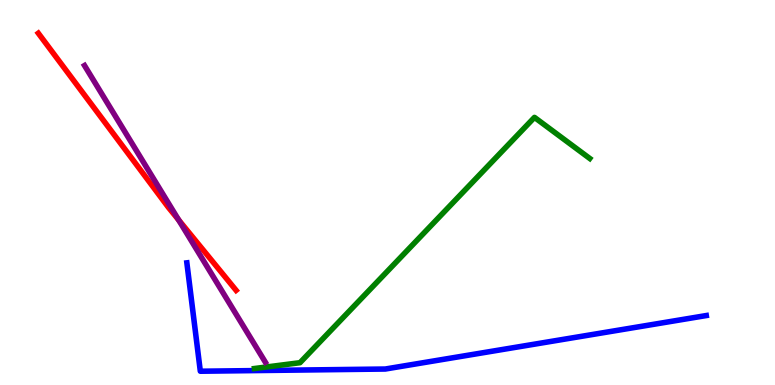[{'lines': ['blue', 'red'], 'intersections': []}, {'lines': ['green', 'red'], 'intersections': []}, {'lines': ['purple', 'red'], 'intersections': [{'x': 2.3, 'y': 4.29}]}, {'lines': ['blue', 'green'], 'intersections': []}, {'lines': ['blue', 'purple'], 'intersections': []}, {'lines': ['green', 'purple'], 'intersections': []}]